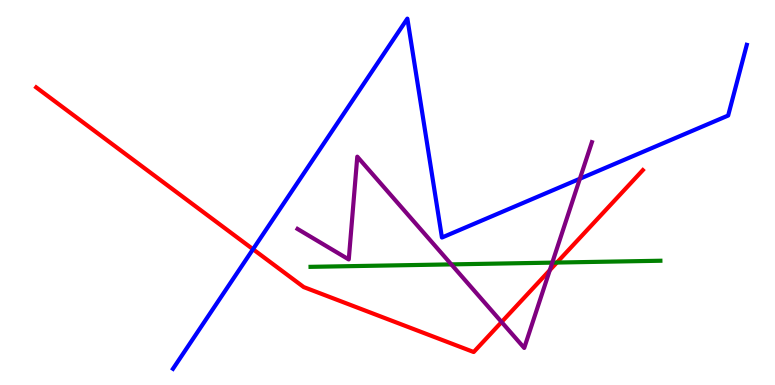[{'lines': ['blue', 'red'], 'intersections': [{'x': 3.26, 'y': 3.53}]}, {'lines': ['green', 'red'], 'intersections': [{'x': 7.19, 'y': 3.18}]}, {'lines': ['purple', 'red'], 'intersections': [{'x': 6.47, 'y': 1.64}, {'x': 7.09, 'y': 2.98}]}, {'lines': ['blue', 'green'], 'intersections': []}, {'lines': ['blue', 'purple'], 'intersections': [{'x': 7.48, 'y': 5.36}]}, {'lines': ['green', 'purple'], 'intersections': [{'x': 5.82, 'y': 3.13}, {'x': 7.13, 'y': 3.18}]}]